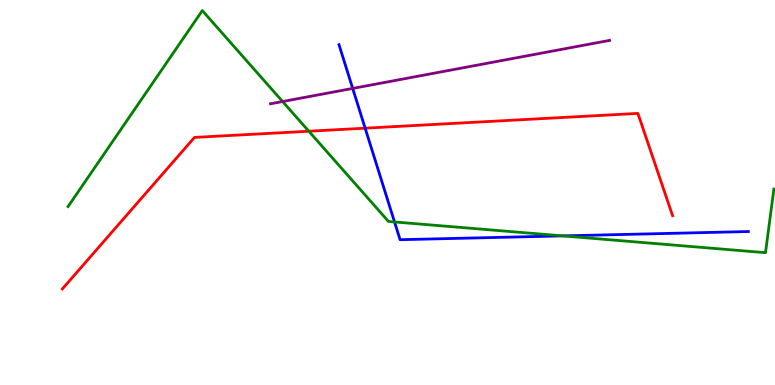[{'lines': ['blue', 'red'], 'intersections': [{'x': 4.71, 'y': 6.67}]}, {'lines': ['green', 'red'], 'intersections': [{'x': 3.98, 'y': 6.59}]}, {'lines': ['purple', 'red'], 'intersections': []}, {'lines': ['blue', 'green'], 'intersections': [{'x': 5.09, 'y': 4.24}, {'x': 7.26, 'y': 3.87}]}, {'lines': ['blue', 'purple'], 'intersections': [{'x': 4.55, 'y': 7.7}]}, {'lines': ['green', 'purple'], 'intersections': [{'x': 3.65, 'y': 7.36}]}]